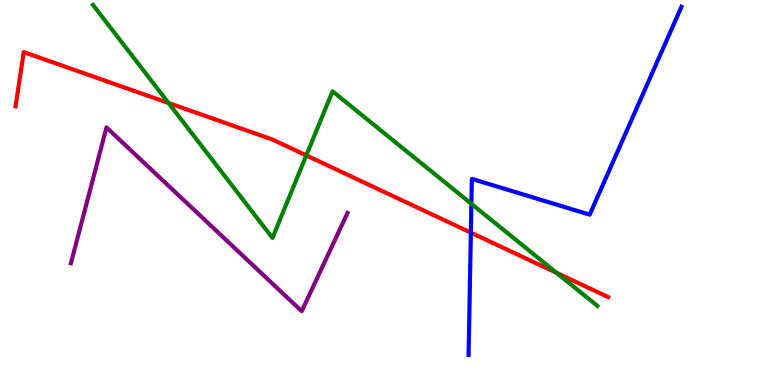[{'lines': ['blue', 'red'], 'intersections': [{'x': 6.08, 'y': 3.96}]}, {'lines': ['green', 'red'], 'intersections': [{'x': 2.17, 'y': 7.32}, {'x': 3.95, 'y': 5.96}, {'x': 7.18, 'y': 2.91}]}, {'lines': ['purple', 'red'], 'intersections': []}, {'lines': ['blue', 'green'], 'intersections': [{'x': 6.08, 'y': 4.71}]}, {'lines': ['blue', 'purple'], 'intersections': []}, {'lines': ['green', 'purple'], 'intersections': []}]